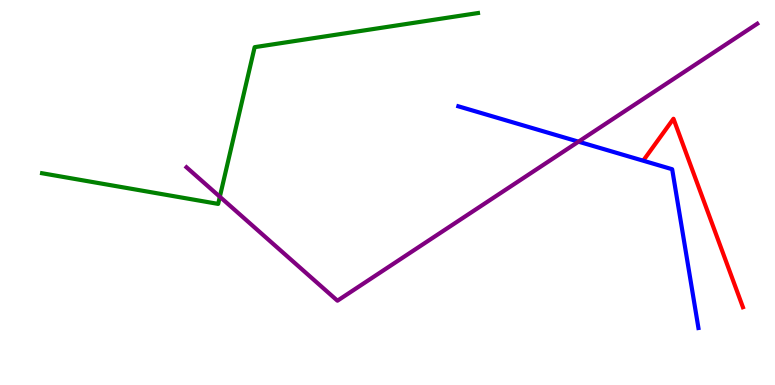[{'lines': ['blue', 'red'], 'intersections': []}, {'lines': ['green', 'red'], 'intersections': []}, {'lines': ['purple', 'red'], 'intersections': []}, {'lines': ['blue', 'green'], 'intersections': []}, {'lines': ['blue', 'purple'], 'intersections': [{'x': 7.46, 'y': 6.32}]}, {'lines': ['green', 'purple'], 'intersections': [{'x': 2.84, 'y': 4.89}]}]